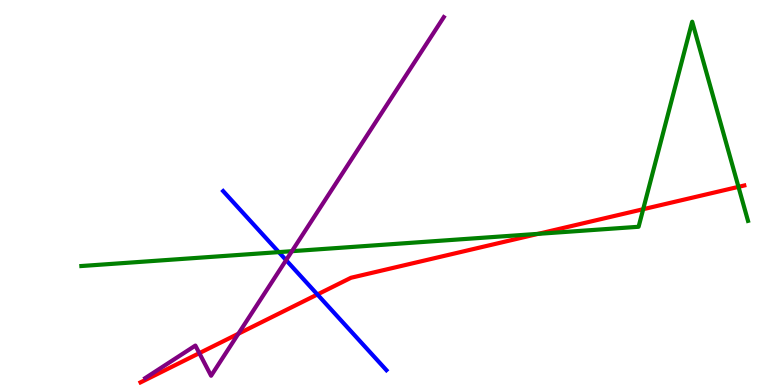[{'lines': ['blue', 'red'], 'intersections': [{'x': 4.1, 'y': 2.35}]}, {'lines': ['green', 'red'], 'intersections': [{'x': 6.94, 'y': 3.93}, {'x': 8.3, 'y': 4.57}, {'x': 9.53, 'y': 5.15}]}, {'lines': ['purple', 'red'], 'intersections': [{'x': 2.57, 'y': 0.827}, {'x': 3.08, 'y': 1.33}]}, {'lines': ['blue', 'green'], 'intersections': [{'x': 3.6, 'y': 3.45}]}, {'lines': ['blue', 'purple'], 'intersections': [{'x': 3.69, 'y': 3.24}]}, {'lines': ['green', 'purple'], 'intersections': [{'x': 3.77, 'y': 3.48}]}]